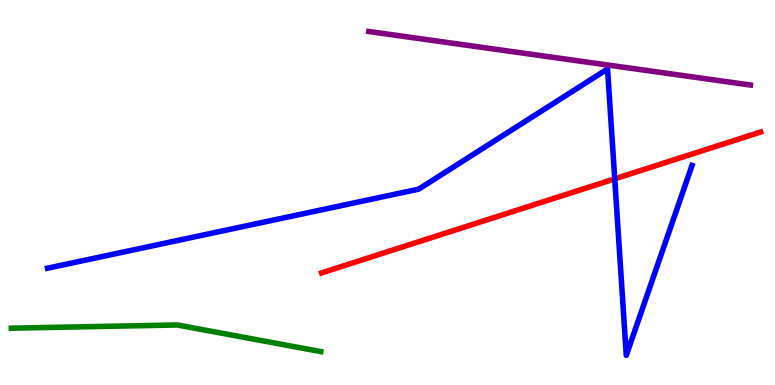[{'lines': ['blue', 'red'], 'intersections': [{'x': 7.93, 'y': 5.35}]}, {'lines': ['green', 'red'], 'intersections': []}, {'lines': ['purple', 'red'], 'intersections': []}, {'lines': ['blue', 'green'], 'intersections': []}, {'lines': ['blue', 'purple'], 'intersections': []}, {'lines': ['green', 'purple'], 'intersections': []}]